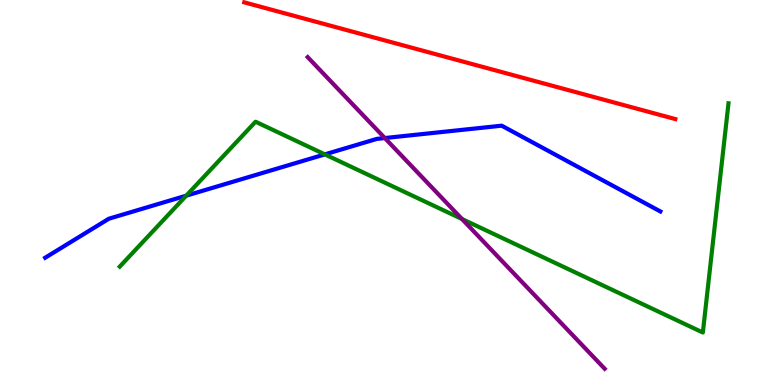[{'lines': ['blue', 'red'], 'intersections': []}, {'lines': ['green', 'red'], 'intersections': []}, {'lines': ['purple', 'red'], 'intersections': []}, {'lines': ['blue', 'green'], 'intersections': [{'x': 2.4, 'y': 4.92}, {'x': 4.19, 'y': 5.99}]}, {'lines': ['blue', 'purple'], 'intersections': [{'x': 4.97, 'y': 6.41}]}, {'lines': ['green', 'purple'], 'intersections': [{'x': 5.96, 'y': 4.31}]}]